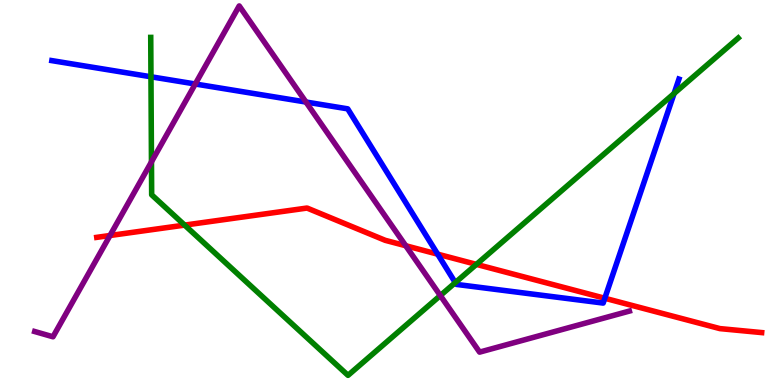[{'lines': ['blue', 'red'], 'intersections': [{'x': 5.65, 'y': 3.4}, {'x': 7.8, 'y': 2.25}]}, {'lines': ['green', 'red'], 'intersections': [{'x': 2.38, 'y': 4.15}, {'x': 6.15, 'y': 3.13}]}, {'lines': ['purple', 'red'], 'intersections': [{'x': 1.42, 'y': 3.88}, {'x': 5.24, 'y': 3.62}]}, {'lines': ['blue', 'green'], 'intersections': [{'x': 1.95, 'y': 8.01}, {'x': 5.87, 'y': 2.66}, {'x': 8.7, 'y': 7.57}]}, {'lines': ['blue', 'purple'], 'intersections': [{'x': 2.52, 'y': 7.82}, {'x': 3.95, 'y': 7.35}]}, {'lines': ['green', 'purple'], 'intersections': [{'x': 1.95, 'y': 5.8}, {'x': 5.68, 'y': 2.32}]}]